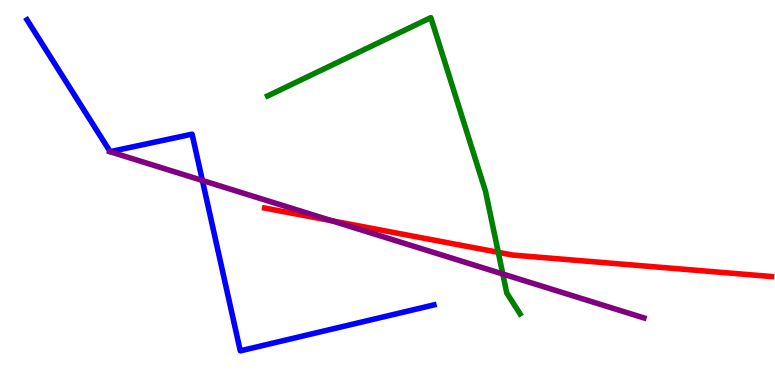[{'lines': ['blue', 'red'], 'intersections': []}, {'lines': ['green', 'red'], 'intersections': [{'x': 6.43, 'y': 3.45}]}, {'lines': ['purple', 'red'], 'intersections': [{'x': 4.28, 'y': 4.27}]}, {'lines': ['blue', 'green'], 'intersections': []}, {'lines': ['blue', 'purple'], 'intersections': [{'x': 2.61, 'y': 5.31}]}, {'lines': ['green', 'purple'], 'intersections': [{'x': 6.49, 'y': 2.88}]}]